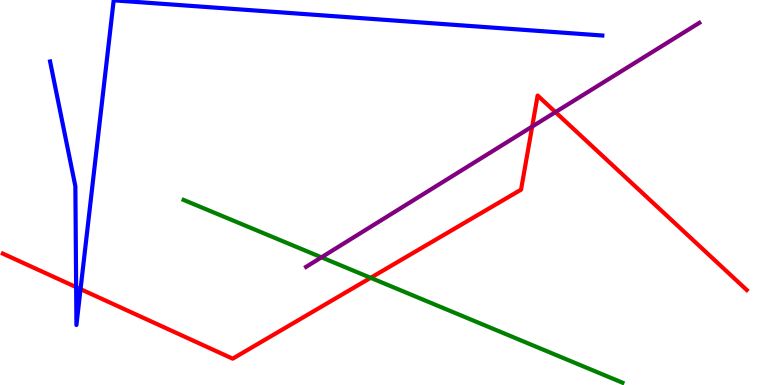[{'lines': ['blue', 'red'], 'intersections': [{'x': 0.982, 'y': 2.54}, {'x': 1.04, 'y': 2.49}]}, {'lines': ['green', 'red'], 'intersections': [{'x': 4.78, 'y': 2.78}]}, {'lines': ['purple', 'red'], 'intersections': [{'x': 6.87, 'y': 6.71}, {'x': 7.17, 'y': 7.09}]}, {'lines': ['blue', 'green'], 'intersections': []}, {'lines': ['blue', 'purple'], 'intersections': []}, {'lines': ['green', 'purple'], 'intersections': [{'x': 4.15, 'y': 3.32}]}]